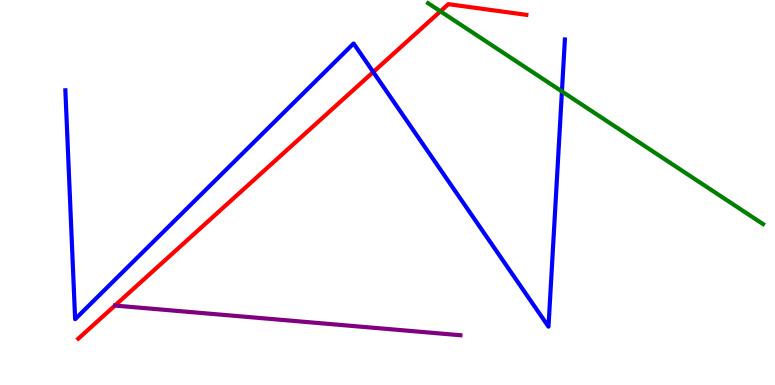[{'lines': ['blue', 'red'], 'intersections': [{'x': 4.82, 'y': 8.13}]}, {'lines': ['green', 'red'], 'intersections': [{'x': 5.68, 'y': 9.71}]}, {'lines': ['purple', 'red'], 'intersections': []}, {'lines': ['blue', 'green'], 'intersections': [{'x': 7.25, 'y': 7.62}]}, {'lines': ['blue', 'purple'], 'intersections': []}, {'lines': ['green', 'purple'], 'intersections': []}]